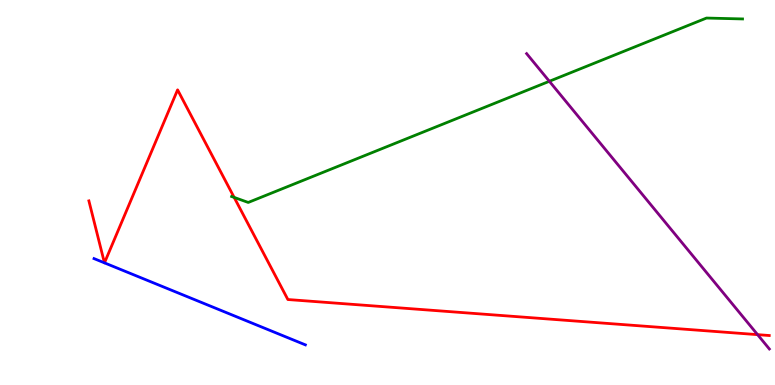[{'lines': ['blue', 'red'], 'intersections': [{'x': 1.35, 'y': 3.17}, {'x': 1.35, 'y': 3.17}]}, {'lines': ['green', 'red'], 'intersections': [{'x': 3.02, 'y': 4.87}]}, {'lines': ['purple', 'red'], 'intersections': [{'x': 9.78, 'y': 1.31}]}, {'lines': ['blue', 'green'], 'intersections': []}, {'lines': ['blue', 'purple'], 'intersections': []}, {'lines': ['green', 'purple'], 'intersections': [{'x': 7.09, 'y': 7.89}]}]